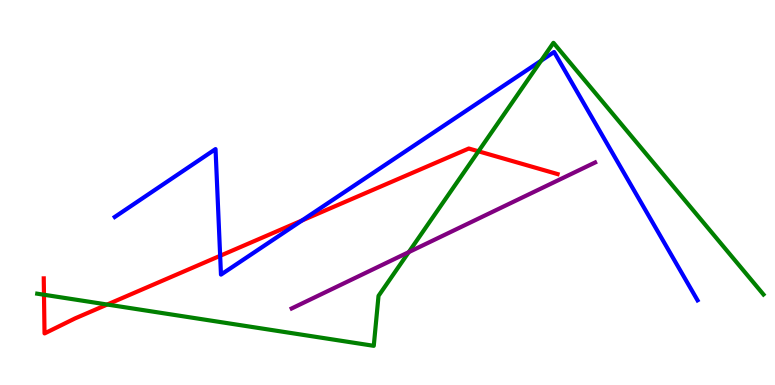[{'lines': ['blue', 'red'], 'intersections': [{'x': 2.84, 'y': 3.36}, {'x': 3.9, 'y': 4.27}]}, {'lines': ['green', 'red'], 'intersections': [{'x': 0.567, 'y': 2.34}, {'x': 1.38, 'y': 2.09}, {'x': 6.17, 'y': 6.07}]}, {'lines': ['purple', 'red'], 'intersections': []}, {'lines': ['blue', 'green'], 'intersections': [{'x': 6.98, 'y': 8.42}]}, {'lines': ['blue', 'purple'], 'intersections': []}, {'lines': ['green', 'purple'], 'intersections': [{'x': 5.27, 'y': 3.45}]}]